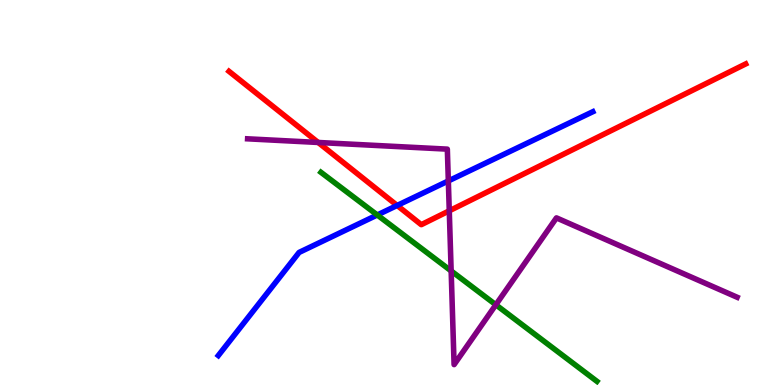[{'lines': ['blue', 'red'], 'intersections': [{'x': 5.12, 'y': 4.66}]}, {'lines': ['green', 'red'], 'intersections': []}, {'lines': ['purple', 'red'], 'intersections': [{'x': 4.11, 'y': 6.3}, {'x': 5.8, 'y': 4.52}]}, {'lines': ['blue', 'green'], 'intersections': [{'x': 4.87, 'y': 4.42}]}, {'lines': ['blue', 'purple'], 'intersections': [{'x': 5.78, 'y': 5.3}]}, {'lines': ['green', 'purple'], 'intersections': [{'x': 5.82, 'y': 2.96}, {'x': 6.4, 'y': 2.08}]}]